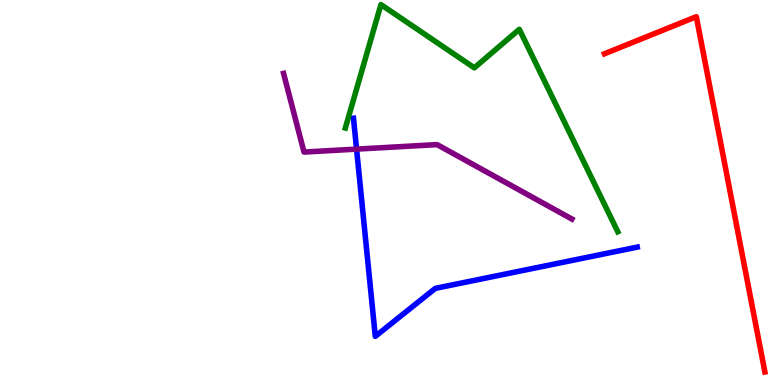[{'lines': ['blue', 'red'], 'intersections': []}, {'lines': ['green', 'red'], 'intersections': []}, {'lines': ['purple', 'red'], 'intersections': []}, {'lines': ['blue', 'green'], 'intersections': []}, {'lines': ['blue', 'purple'], 'intersections': [{'x': 4.6, 'y': 6.13}]}, {'lines': ['green', 'purple'], 'intersections': []}]